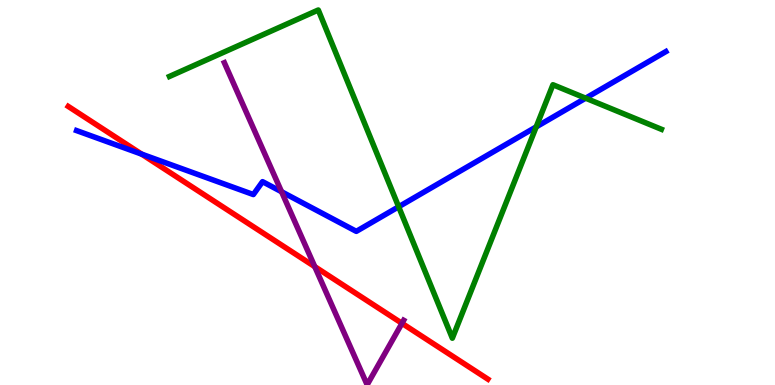[{'lines': ['blue', 'red'], 'intersections': [{'x': 1.83, 'y': 6.0}]}, {'lines': ['green', 'red'], 'intersections': []}, {'lines': ['purple', 'red'], 'intersections': [{'x': 4.06, 'y': 3.07}, {'x': 5.19, 'y': 1.6}]}, {'lines': ['blue', 'green'], 'intersections': [{'x': 5.14, 'y': 4.63}, {'x': 6.92, 'y': 6.7}, {'x': 7.56, 'y': 7.45}]}, {'lines': ['blue', 'purple'], 'intersections': [{'x': 3.63, 'y': 5.02}]}, {'lines': ['green', 'purple'], 'intersections': []}]